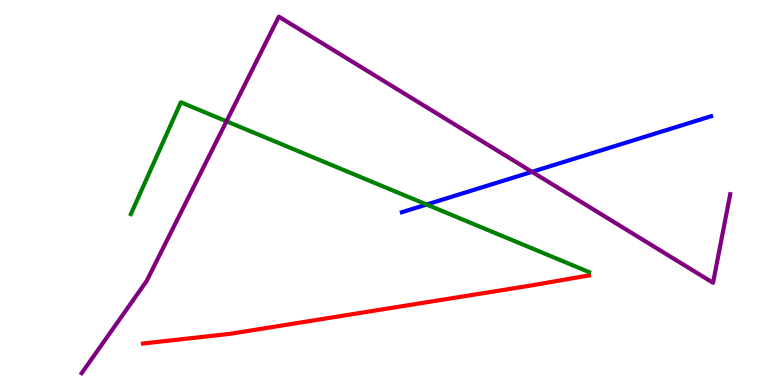[{'lines': ['blue', 'red'], 'intersections': []}, {'lines': ['green', 'red'], 'intersections': []}, {'lines': ['purple', 'red'], 'intersections': []}, {'lines': ['blue', 'green'], 'intersections': [{'x': 5.5, 'y': 4.69}]}, {'lines': ['blue', 'purple'], 'intersections': [{'x': 6.86, 'y': 5.54}]}, {'lines': ['green', 'purple'], 'intersections': [{'x': 2.92, 'y': 6.85}]}]